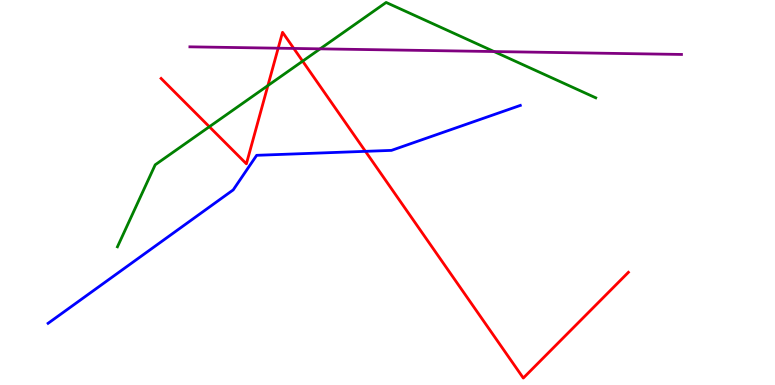[{'lines': ['blue', 'red'], 'intersections': [{'x': 4.72, 'y': 6.07}]}, {'lines': ['green', 'red'], 'intersections': [{'x': 2.7, 'y': 6.71}, {'x': 3.46, 'y': 7.78}, {'x': 3.9, 'y': 8.41}]}, {'lines': ['purple', 'red'], 'intersections': [{'x': 3.59, 'y': 8.75}, {'x': 3.79, 'y': 8.74}]}, {'lines': ['blue', 'green'], 'intersections': []}, {'lines': ['blue', 'purple'], 'intersections': []}, {'lines': ['green', 'purple'], 'intersections': [{'x': 4.13, 'y': 8.73}, {'x': 6.37, 'y': 8.66}]}]